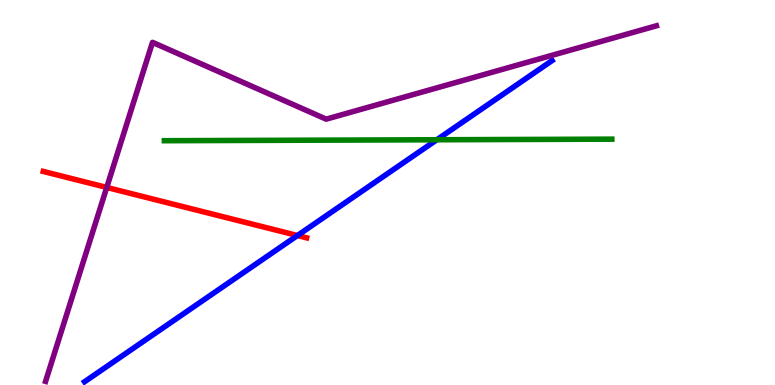[{'lines': ['blue', 'red'], 'intersections': [{'x': 3.84, 'y': 3.88}]}, {'lines': ['green', 'red'], 'intersections': []}, {'lines': ['purple', 'red'], 'intersections': [{'x': 1.38, 'y': 5.13}]}, {'lines': ['blue', 'green'], 'intersections': [{'x': 5.64, 'y': 6.37}]}, {'lines': ['blue', 'purple'], 'intersections': []}, {'lines': ['green', 'purple'], 'intersections': []}]